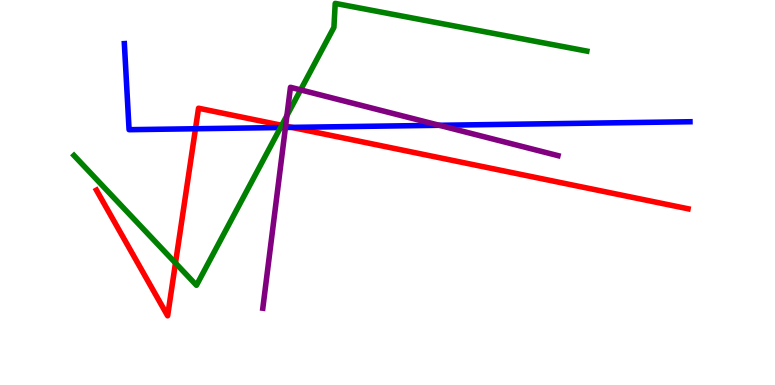[{'lines': ['blue', 'red'], 'intersections': [{'x': 2.52, 'y': 6.66}, {'x': 3.77, 'y': 6.69}]}, {'lines': ['green', 'red'], 'intersections': [{'x': 2.26, 'y': 3.17}, {'x': 3.64, 'y': 6.75}]}, {'lines': ['purple', 'red'], 'intersections': [{'x': 3.69, 'y': 6.72}]}, {'lines': ['blue', 'green'], 'intersections': [{'x': 3.62, 'y': 6.69}]}, {'lines': ['blue', 'purple'], 'intersections': [{'x': 3.68, 'y': 6.69}, {'x': 5.67, 'y': 6.75}]}, {'lines': ['green', 'purple'], 'intersections': [{'x': 3.7, 'y': 7.0}, {'x': 3.88, 'y': 7.67}]}]